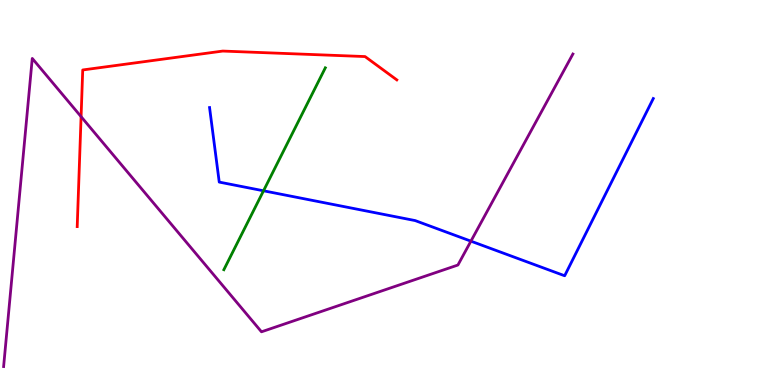[{'lines': ['blue', 'red'], 'intersections': []}, {'lines': ['green', 'red'], 'intersections': []}, {'lines': ['purple', 'red'], 'intersections': [{'x': 1.05, 'y': 6.97}]}, {'lines': ['blue', 'green'], 'intersections': [{'x': 3.4, 'y': 5.04}]}, {'lines': ['blue', 'purple'], 'intersections': [{'x': 6.08, 'y': 3.74}]}, {'lines': ['green', 'purple'], 'intersections': []}]